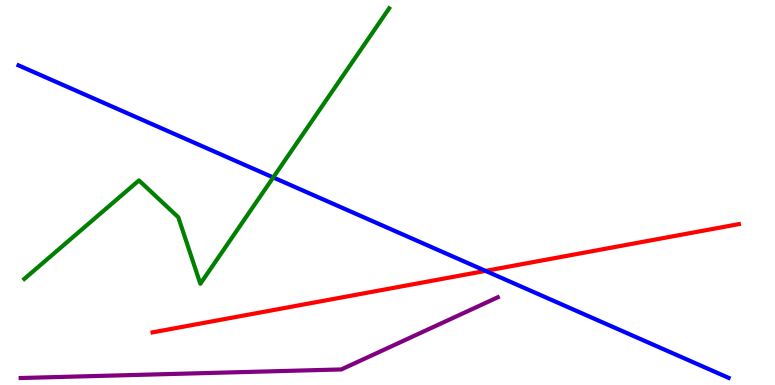[{'lines': ['blue', 'red'], 'intersections': [{'x': 6.27, 'y': 2.96}]}, {'lines': ['green', 'red'], 'intersections': []}, {'lines': ['purple', 'red'], 'intersections': []}, {'lines': ['blue', 'green'], 'intersections': [{'x': 3.53, 'y': 5.39}]}, {'lines': ['blue', 'purple'], 'intersections': []}, {'lines': ['green', 'purple'], 'intersections': []}]